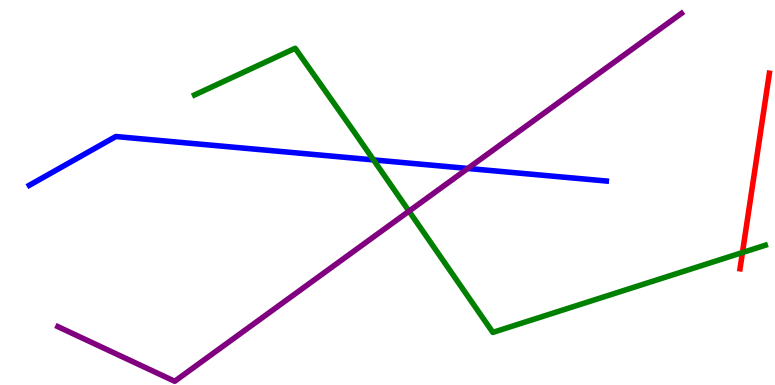[{'lines': ['blue', 'red'], 'intersections': []}, {'lines': ['green', 'red'], 'intersections': [{'x': 9.58, 'y': 3.44}]}, {'lines': ['purple', 'red'], 'intersections': []}, {'lines': ['blue', 'green'], 'intersections': [{'x': 4.82, 'y': 5.85}]}, {'lines': ['blue', 'purple'], 'intersections': [{'x': 6.04, 'y': 5.62}]}, {'lines': ['green', 'purple'], 'intersections': [{'x': 5.28, 'y': 4.52}]}]